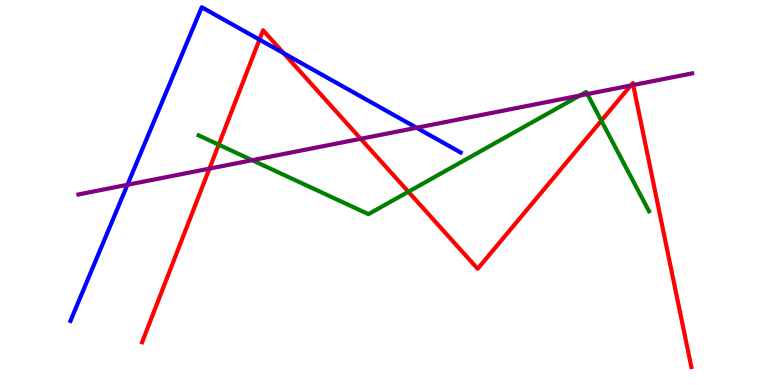[{'lines': ['blue', 'red'], 'intersections': [{'x': 3.35, 'y': 8.97}, {'x': 3.66, 'y': 8.62}]}, {'lines': ['green', 'red'], 'intersections': [{'x': 2.82, 'y': 6.24}, {'x': 5.27, 'y': 5.02}, {'x': 7.76, 'y': 6.86}]}, {'lines': ['purple', 'red'], 'intersections': [{'x': 2.7, 'y': 5.62}, {'x': 4.65, 'y': 6.4}, {'x': 8.14, 'y': 7.78}, {'x': 8.17, 'y': 7.79}]}, {'lines': ['blue', 'green'], 'intersections': []}, {'lines': ['blue', 'purple'], 'intersections': [{'x': 1.64, 'y': 5.2}, {'x': 5.38, 'y': 6.68}]}, {'lines': ['green', 'purple'], 'intersections': [{'x': 3.25, 'y': 5.84}, {'x': 7.48, 'y': 7.52}, {'x': 7.58, 'y': 7.56}]}]